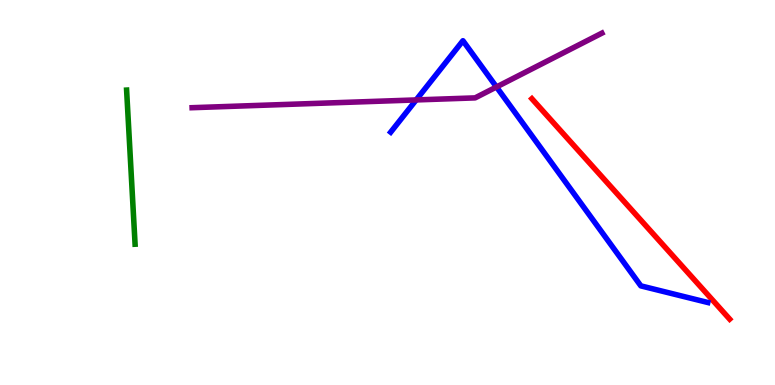[{'lines': ['blue', 'red'], 'intersections': []}, {'lines': ['green', 'red'], 'intersections': []}, {'lines': ['purple', 'red'], 'intersections': []}, {'lines': ['blue', 'green'], 'intersections': []}, {'lines': ['blue', 'purple'], 'intersections': [{'x': 5.37, 'y': 7.4}, {'x': 6.41, 'y': 7.74}]}, {'lines': ['green', 'purple'], 'intersections': []}]